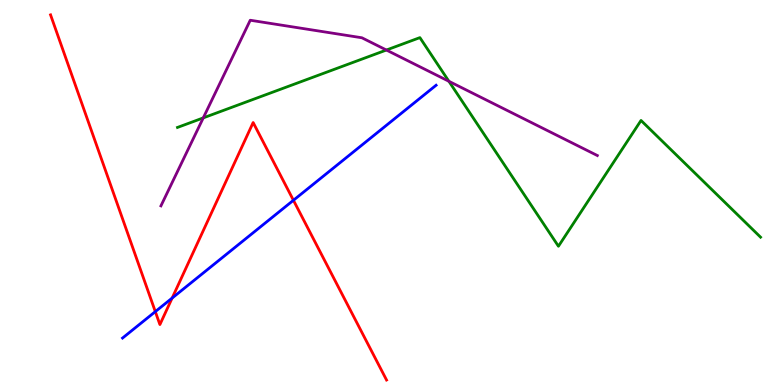[{'lines': ['blue', 'red'], 'intersections': [{'x': 2.0, 'y': 1.91}, {'x': 2.22, 'y': 2.26}, {'x': 3.79, 'y': 4.8}]}, {'lines': ['green', 'red'], 'intersections': []}, {'lines': ['purple', 'red'], 'intersections': []}, {'lines': ['blue', 'green'], 'intersections': []}, {'lines': ['blue', 'purple'], 'intersections': []}, {'lines': ['green', 'purple'], 'intersections': [{'x': 2.62, 'y': 6.94}, {'x': 4.99, 'y': 8.7}, {'x': 5.79, 'y': 7.89}]}]